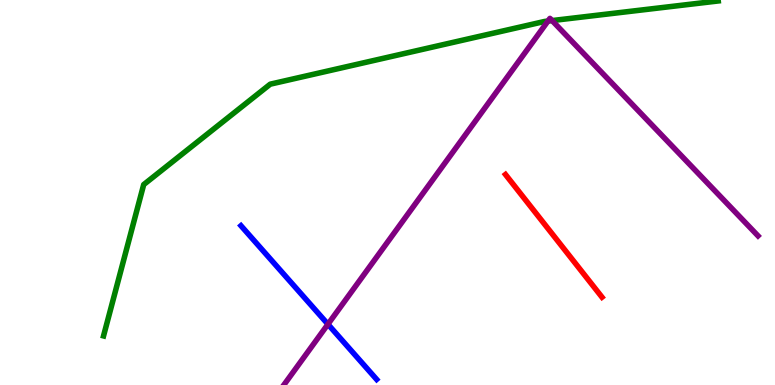[{'lines': ['blue', 'red'], 'intersections': []}, {'lines': ['green', 'red'], 'intersections': []}, {'lines': ['purple', 'red'], 'intersections': []}, {'lines': ['blue', 'green'], 'intersections': []}, {'lines': ['blue', 'purple'], 'intersections': [{'x': 4.23, 'y': 1.58}]}, {'lines': ['green', 'purple'], 'intersections': [{'x': 7.07, 'y': 9.45}, {'x': 7.12, 'y': 9.47}]}]